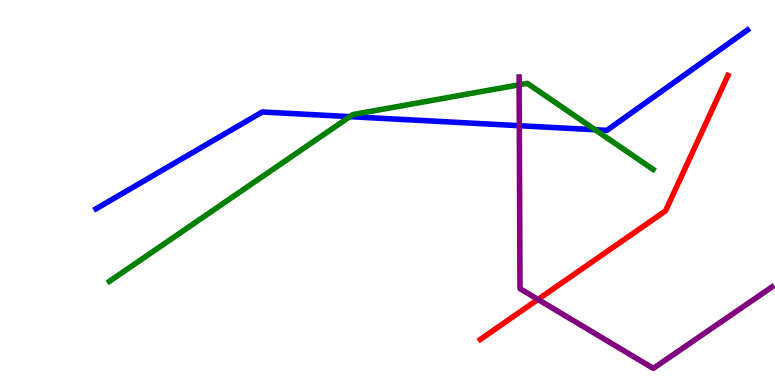[{'lines': ['blue', 'red'], 'intersections': []}, {'lines': ['green', 'red'], 'intersections': []}, {'lines': ['purple', 'red'], 'intersections': [{'x': 6.94, 'y': 2.22}]}, {'lines': ['blue', 'green'], 'intersections': [{'x': 4.51, 'y': 6.97}, {'x': 7.68, 'y': 6.63}]}, {'lines': ['blue', 'purple'], 'intersections': [{'x': 6.7, 'y': 6.74}]}, {'lines': ['green', 'purple'], 'intersections': [{'x': 6.7, 'y': 7.8}]}]